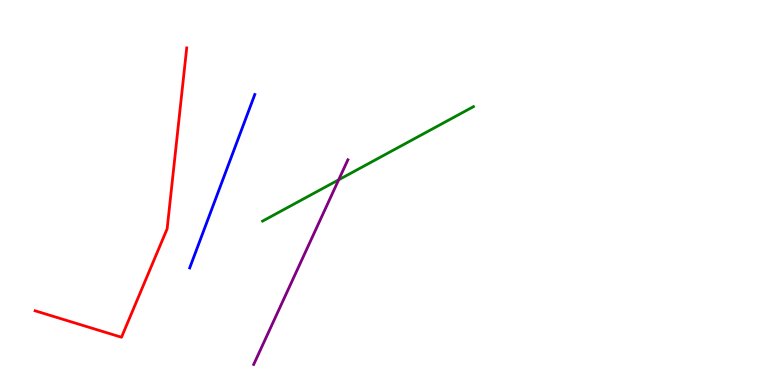[{'lines': ['blue', 'red'], 'intersections': []}, {'lines': ['green', 'red'], 'intersections': []}, {'lines': ['purple', 'red'], 'intersections': []}, {'lines': ['blue', 'green'], 'intersections': []}, {'lines': ['blue', 'purple'], 'intersections': []}, {'lines': ['green', 'purple'], 'intersections': [{'x': 4.37, 'y': 5.33}]}]